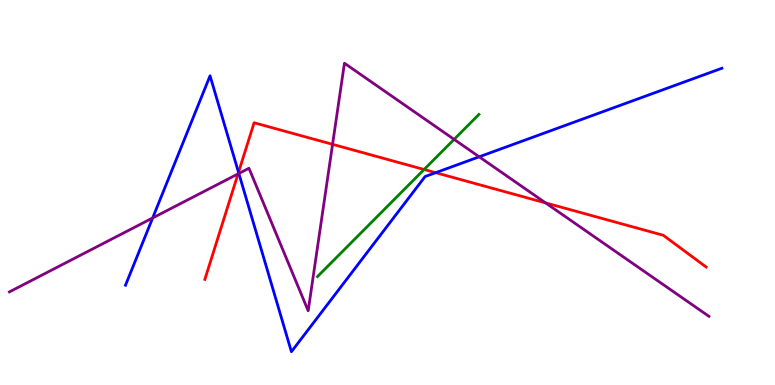[{'lines': ['blue', 'red'], 'intersections': [{'x': 3.08, 'y': 5.52}, {'x': 5.62, 'y': 5.51}]}, {'lines': ['green', 'red'], 'intersections': [{'x': 5.47, 'y': 5.6}]}, {'lines': ['purple', 'red'], 'intersections': [{'x': 3.07, 'y': 5.48}, {'x': 4.29, 'y': 6.25}, {'x': 7.04, 'y': 4.73}]}, {'lines': ['blue', 'green'], 'intersections': []}, {'lines': ['blue', 'purple'], 'intersections': [{'x': 1.97, 'y': 4.34}, {'x': 3.08, 'y': 5.49}, {'x': 6.18, 'y': 5.93}]}, {'lines': ['green', 'purple'], 'intersections': [{'x': 5.86, 'y': 6.38}]}]